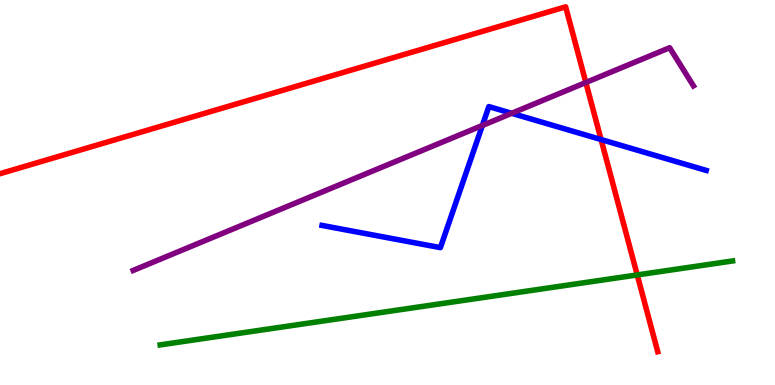[{'lines': ['blue', 'red'], 'intersections': [{'x': 7.76, 'y': 6.38}]}, {'lines': ['green', 'red'], 'intersections': [{'x': 8.22, 'y': 2.86}]}, {'lines': ['purple', 'red'], 'intersections': [{'x': 7.56, 'y': 7.86}]}, {'lines': ['blue', 'green'], 'intersections': []}, {'lines': ['blue', 'purple'], 'intersections': [{'x': 6.22, 'y': 6.74}, {'x': 6.6, 'y': 7.06}]}, {'lines': ['green', 'purple'], 'intersections': []}]